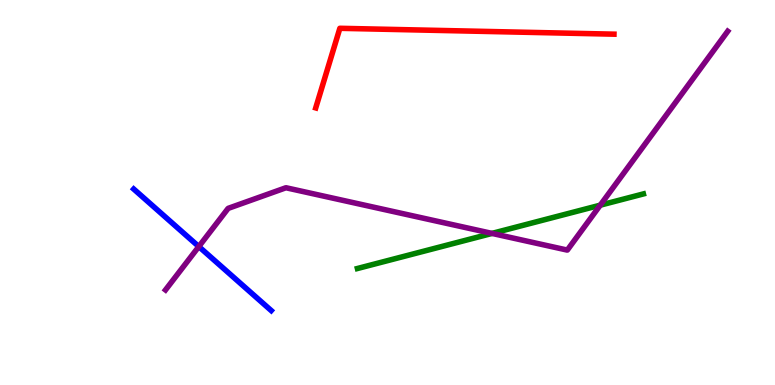[{'lines': ['blue', 'red'], 'intersections': []}, {'lines': ['green', 'red'], 'intersections': []}, {'lines': ['purple', 'red'], 'intersections': []}, {'lines': ['blue', 'green'], 'intersections': []}, {'lines': ['blue', 'purple'], 'intersections': [{'x': 2.57, 'y': 3.6}]}, {'lines': ['green', 'purple'], 'intersections': [{'x': 6.35, 'y': 3.94}, {'x': 7.75, 'y': 4.67}]}]